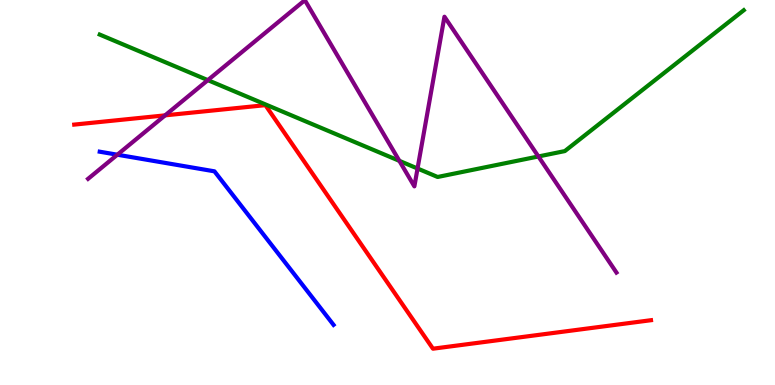[{'lines': ['blue', 'red'], 'intersections': []}, {'lines': ['green', 'red'], 'intersections': []}, {'lines': ['purple', 'red'], 'intersections': [{'x': 2.13, 'y': 7.0}]}, {'lines': ['blue', 'green'], 'intersections': []}, {'lines': ['blue', 'purple'], 'intersections': [{'x': 1.51, 'y': 5.98}]}, {'lines': ['green', 'purple'], 'intersections': [{'x': 2.68, 'y': 7.92}, {'x': 5.15, 'y': 5.82}, {'x': 5.39, 'y': 5.62}, {'x': 6.95, 'y': 5.94}]}]